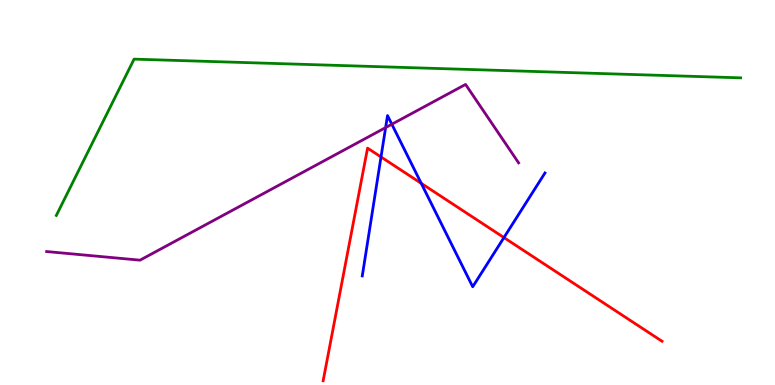[{'lines': ['blue', 'red'], 'intersections': [{'x': 4.92, 'y': 5.92}, {'x': 5.44, 'y': 5.24}, {'x': 6.5, 'y': 3.83}]}, {'lines': ['green', 'red'], 'intersections': []}, {'lines': ['purple', 'red'], 'intersections': []}, {'lines': ['blue', 'green'], 'intersections': []}, {'lines': ['blue', 'purple'], 'intersections': [{'x': 4.98, 'y': 6.69}, {'x': 5.06, 'y': 6.77}]}, {'lines': ['green', 'purple'], 'intersections': []}]